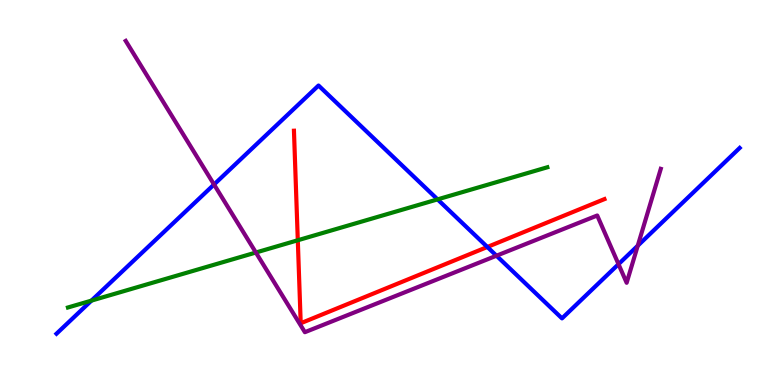[{'lines': ['blue', 'red'], 'intersections': [{'x': 6.29, 'y': 3.59}]}, {'lines': ['green', 'red'], 'intersections': [{'x': 3.84, 'y': 3.76}]}, {'lines': ['purple', 'red'], 'intersections': []}, {'lines': ['blue', 'green'], 'intersections': [{'x': 1.18, 'y': 2.19}, {'x': 5.65, 'y': 4.82}]}, {'lines': ['blue', 'purple'], 'intersections': [{'x': 2.76, 'y': 5.21}, {'x': 6.41, 'y': 3.36}, {'x': 7.98, 'y': 3.14}, {'x': 8.23, 'y': 3.62}]}, {'lines': ['green', 'purple'], 'intersections': [{'x': 3.3, 'y': 3.44}]}]